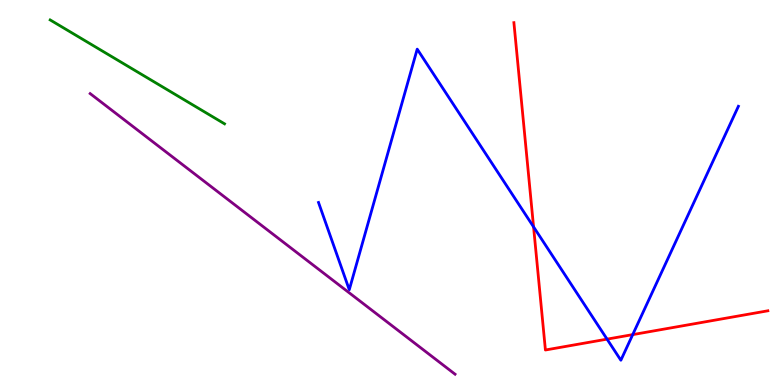[{'lines': ['blue', 'red'], 'intersections': [{'x': 6.88, 'y': 4.11}, {'x': 7.83, 'y': 1.19}, {'x': 8.16, 'y': 1.31}]}, {'lines': ['green', 'red'], 'intersections': []}, {'lines': ['purple', 'red'], 'intersections': []}, {'lines': ['blue', 'green'], 'intersections': []}, {'lines': ['blue', 'purple'], 'intersections': []}, {'lines': ['green', 'purple'], 'intersections': []}]